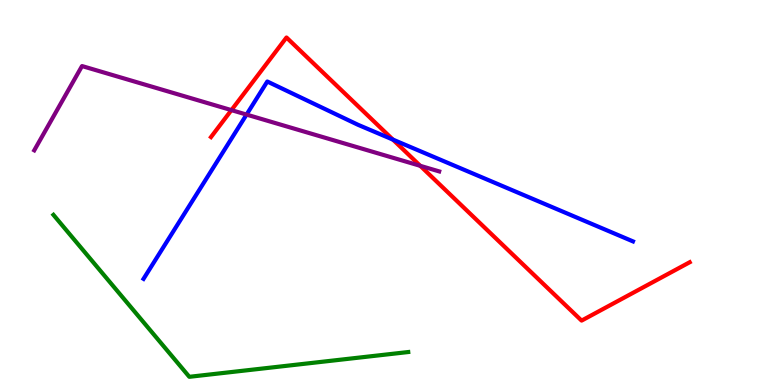[{'lines': ['blue', 'red'], 'intersections': [{'x': 5.07, 'y': 6.37}]}, {'lines': ['green', 'red'], 'intersections': []}, {'lines': ['purple', 'red'], 'intersections': [{'x': 2.99, 'y': 7.14}, {'x': 5.42, 'y': 5.69}]}, {'lines': ['blue', 'green'], 'intersections': []}, {'lines': ['blue', 'purple'], 'intersections': [{'x': 3.18, 'y': 7.02}]}, {'lines': ['green', 'purple'], 'intersections': []}]